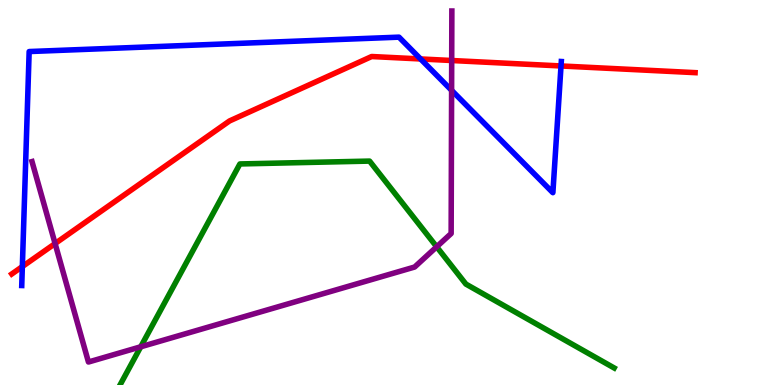[{'lines': ['blue', 'red'], 'intersections': [{'x': 0.288, 'y': 3.08}, {'x': 5.43, 'y': 8.47}, {'x': 7.24, 'y': 8.29}]}, {'lines': ['green', 'red'], 'intersections': []}, {'lines': ['purple', 'red'], 'intersections': [{'x': 0.711, 'y': 3.67}, {'x': 5.83, 'y': 8.43}]}, {'lines': ['blue', 'green'], 'intersections': []}, {'lines': ['blue', 'purple'], 'intersections': [{'x': 5.83, 'y': 7.65}]}, {'lines': ['green', 'purple'], 'intersections': [{'x': 1.82, 'y': 0.992}, {'x': 5.63, 'y': 3.59}]}]